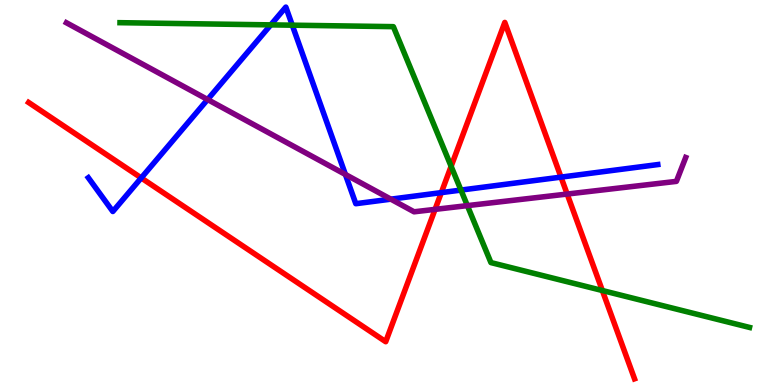[{'lines': ['blue', 'red'], 'intersections': [{'x': 1.82, 'y': 5.38}, {'x': 5.69, 'y': 5.0}, {'x': 7.24, 'y': 5.4}]}, {'lines': ['green', 'red'], 'intersections': [{'x': 5.82, 'y': 5.68}, {'x': 7.77, 'y': 2.45}]}, {'lines': ['purple', 'red'], 'intersections': [{'x': 5.61, 'y': 4.56}, {'x': 7.32, 'y': 4.96}]}, {'lines': ['blue', 'green'], 'intersections': [{'x': 3.49, 'y': 9.35}, {'x': 3.77, 'y': 9.35}, {'x': 5.95, 'y': 5.06}]}, {'lines': ['blue', 'purple'], 'intersections': [{'x': 2.68, 'y': 7.41}, {'x': 4.46, 'y': 5.47}, {'x': 5.04, 'y': 4.83}]}, {'lines': ['green', 'purple'], 'intersections': [{'x': 6.03, 'y': 4.66}]}]